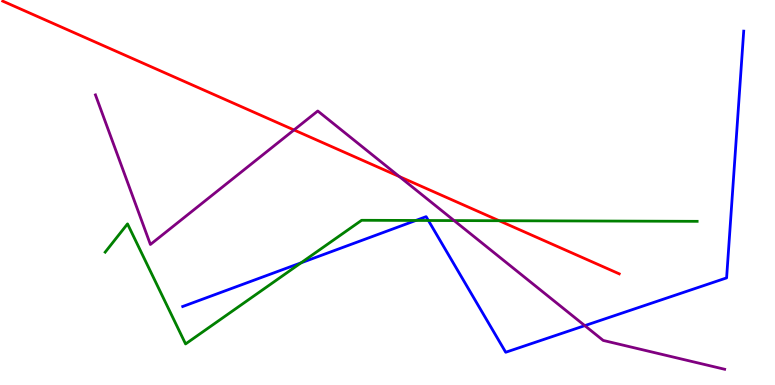[{'lines': ['blue', 'red'], 'intersections': []}, {'lines': ['green', 'red'], 'intersections': [{'x': 6.44, 'y': 4.27}]}, {'lines': ['purple', 'red'], 'intersections': [{'x': 3.79, 'y': 6.62}, {'x': 5.15, 'y': 5.41}]}, {'lines': ['blue', 'green'], 'intersections': [{'x': 3.88, 'y': 3.17}, {'x': 5.37, 'y': 4.27}, {'x': 5.53, 'y': 4.27}]}, {'lines': ['blue', 'purple'], 'intersections': [{'x': 7.55, 'y': 1.54}]}, {'lines': ['green', 'purple'], 'intersections': [{'x': 5.86, 'y': 4.27}]}]